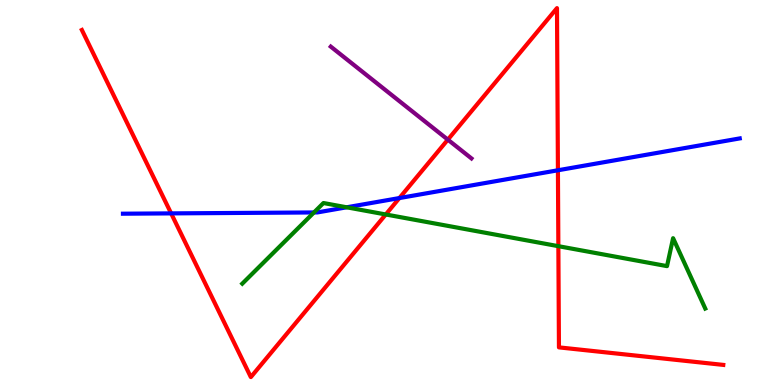[{'lines': ['blue', 'red'], 'intersections': [{'x': 2.21, 'y': 4.46}, {'x': 5.15, 'y': 4.86}, {'x': 7.2, 'y': 5.58}]}, {'lines': ['green', 'red'], 'intersections': [{'x': 4.98, 'y': 4.43}, {'x': 7.2, 'y': 3.61}]}, {'lines': ['purple', 'red'], 'intersections': [{'x': 5.78, 'y': 6.37}]}, {'lines': ['blue', 'green'], 'intersections': [{'x': 4.05, 'y': 4.48}, {'x': 4.47, 'y': 4.62}]}, {'lines': ['blue', 'purple'], 'intersections': []}, {'lines': ['green', 'purple'], 'intersections': []}]